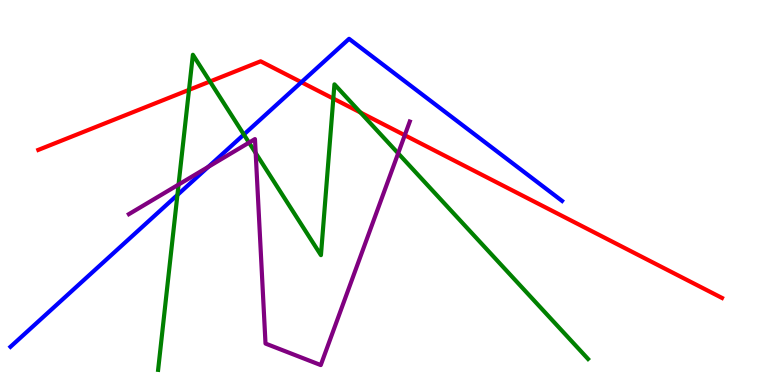[{'lines': ['blue', 'red'], 'intersections': [{'x': 3.89, 'y': 7.86}]}, {'lines': ['green', 'red'], 'intersections': [{'x': 2.44, 'y': 7.67}, {'x': 2.71, 'y': 7.88}, {'x': 4.3, 'y': 7.44}, {'x': 4.65, 'y': 7.08}]}, {'lines': ['purple', 'red'], 'intersections': [{'x': 5.22, 'y': 6.49}]}, {'lines': ['blue', 'green'], 'intersections': [{'x': 2.29, 'y': 4.94}, {'x': 3.15, 'y': 6.51}]}, {'lines': ['blue', 'purple'], 'intersections': [{'x': 2.69, 'y': 5.67}]}, {'lines': ['green', 'purple'], 'intersections': [{'x': 2.3, 'y': 5.21}, {'x': 3.21, 'y': 6.3}, {'x': 3.3, 'y': 6.03}, {'x': 5.14, 'y': 6.02}]}]